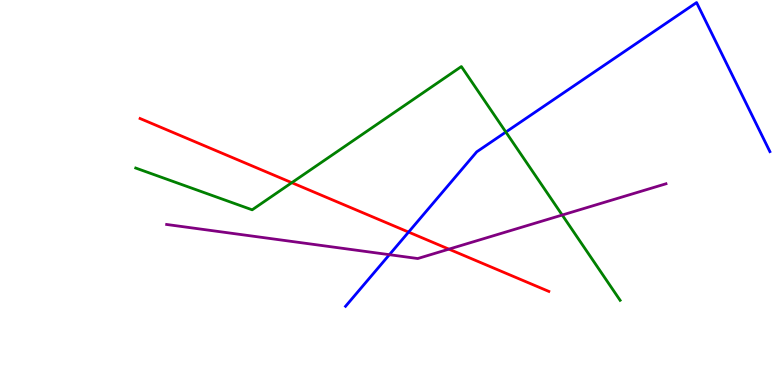[{'lines': ['blue', 'red'], 'intersections': [{'x': 5.27, 'y': 3.97}]}, {'lines': ['green', 'red'], 'intersections': [{'x': 3.76, 'y': 5.26}]}, {'lines': ['purple', 'red'], 'intersections': [{'x': 5.79, 'y': 3.53}]}, {'lines': ['blue', 'green'], 'intersections': [{'x': 6.53, 'y': 6.57}]}, {'lines': ['blue', 'purple'], 'intersections': [{'x': 5.02, 'y': 3.38}]}, {'lines': ['green', 'purple'], 'intersections': [{'x': 7.25, 'y': 4.41}]}]